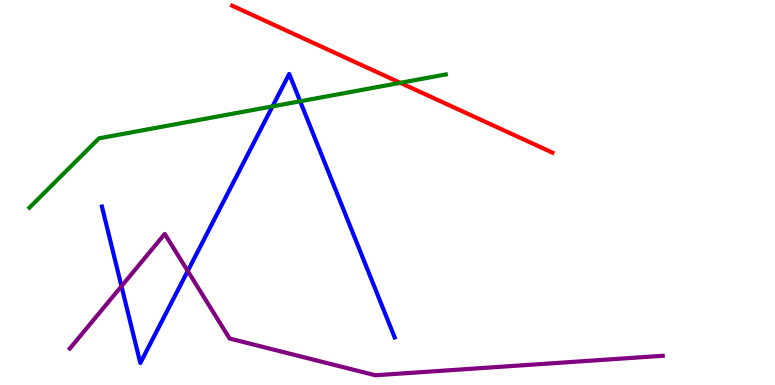[{'lines': ['blue', 'red'], 'intersections': []}, {'lines': ['green', 'red'], 'intersections': [{'x': 5.17, 'y': 7.85}]}, {'lines': ['purple', 'red'], 'intersections': []}, {'lines': ['blue', 'green'], 'intersections': [{'x': 3.52, 'y': 7.24}, {'x': 3.87, 'y': 7.37}]}, {'lines': ['blue', 'purple'], 'intersections': [{'x': 1.57, 'y': 2.57}, {'x': 2.42, 'y': 2.96}]}, {'lines': ['green', 'purple'], 'intersections': []}]